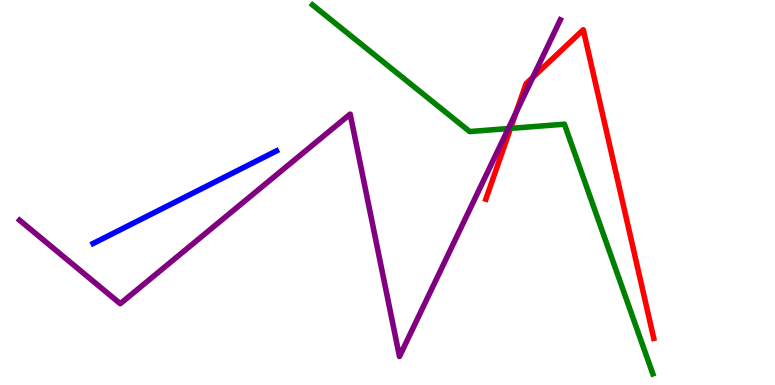[{'lines': ['blue', 'red'], 'intersections': []}, {'lines': ['green', 'red'], 'intersections': [{'x': 6.59, 'y': 6.67}]}, {'lines': ['purple', 'red'], 'intersections': [{'x': 6.66, 'y': 7.08}, {'x': 6.88, 'y': 7.99}]}, {'lines': ['blue', 'green'], 'intersections': []}, {'lines': ['blue', 'purple'], 'intersections': []}, {'lines': ['green', 'purple'], 'intersections': [{'x': 6.56, 'y': 6.66}]}]